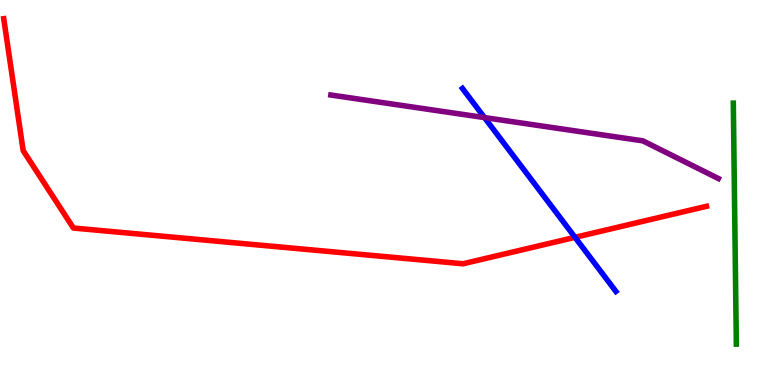[{'lines': ['blue', 'red'], 'intersections': [{'x': 7.42, 'y': 3.84}]}, {'lines': ['green', 'red'], 'intersections': []}, {'lines': ['purple', 'red'], 'intersections': []}, {'lines': ['blue', 'green'], 'intersections': []}, {'lines': ['blue', 'purple'], 'intersections': [{'x': 6.25, 'y': 6.95}]}, {'lines': ['green', 'purple'], 'intersections': []}]